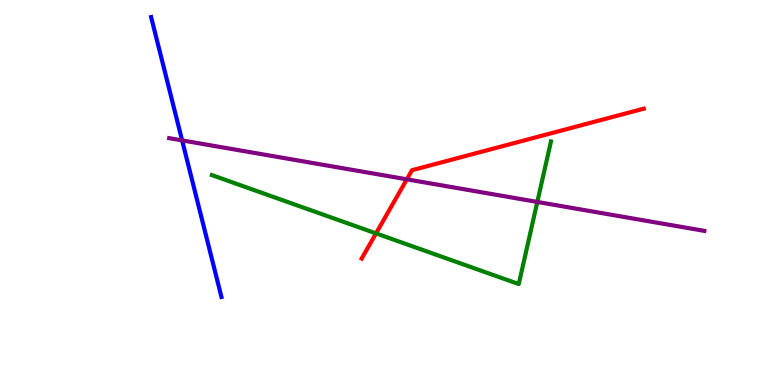[{'lines': ['blue', 'red'], 'intersections': []}, {'lines': ['green', 'red'], 'intersections': [{'x': 4.85, 'y': 3.94}]}, {'lines': ['purple', 'red'], 'intersections': [{'x': 5.25, 'y': 5.34}]}, {'lines': ['blue', 'green'], 'intersections': []}, {'lines': ['blue', 'purple'], 'intersections': [{'x': 2.35, 'y': 6.35}]}, {'lines': ['green', 'purple'], 'intersections': [{'x': 6.93, 'y': 4.75}]}]